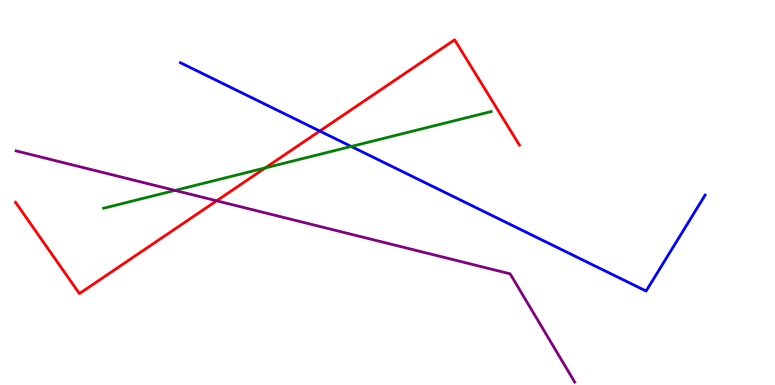[{'lines': ['blue', 'red'], 'intersections': [{'x': 4.13, 'y': 6.6}]}, {'lines': ['green', 'red'], 'intersections': [{'x': 3.42, 'y': 5.64}]}, {'lines': ['purple', 'red'], 'intersections': [{'x': 2.8, 'y': 4.78}]}, {'lines': ['blue', 'green'], 'intersections': [{'x': 4.53, 'y': 6.2}]}, {'lines': ['blue', 'purple'], 'intersections': []}, {'lines': ['green', 'purple'], 'intersections': [{'x': 2.26, 'y': 5.05}]}]